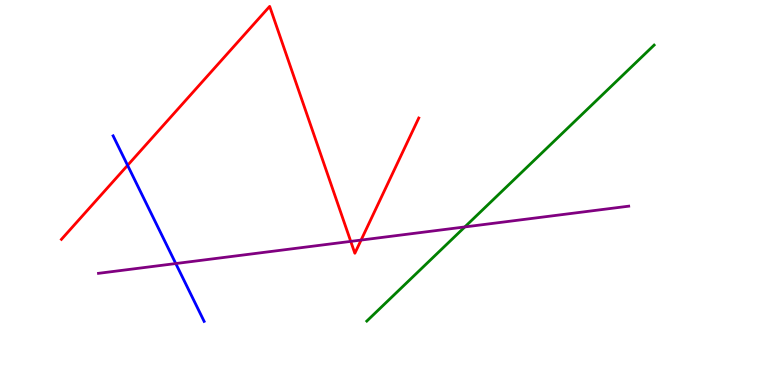[{'lines': ['blue', 'red'], 'intersections': [{'x': 1.65, 'y': 5.71}]}, {'lines': ['green', 'red'], 'intersections': []}, {'lines': ['purple', 'red'], 'intersections': [{'x': 4.53, 'y': 3.73}, {'x': 4.66, 'y': 3.76}]}, {'lines': ['blue', 'green'], 'intersections': []}, {'lines': ['blue', 'purple'], 'intersections': [{'x': 2.27, 'y': 3.15}]}, {'lines': ['green', 'purple'], 'intersections': [{'x': 6.0, 'y': 4.11}]}]